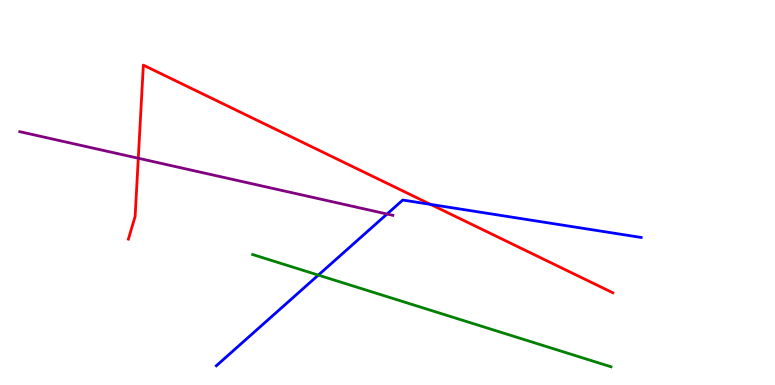[{'lines': ['blue', 'red'], 'intersections': [{'x': 5.56, 'y': 4.69}]}, {'lines': ['green', 'red'], 'intersections': []}, {'lines': ['purple', 'red'], 'intersections': [{'x': 1.78, 'y': 5.89}]}, {'lines': ['blue', 'green'], 'intersections': [{'x': 4.11, 'y': 2.85}]}, {'lines': ['blue', 'purple'], 'intersections': [{'x': 4.99, 'y': 4.44}]}, {'lines': ['green', 'purple'], 'intersections': []}]